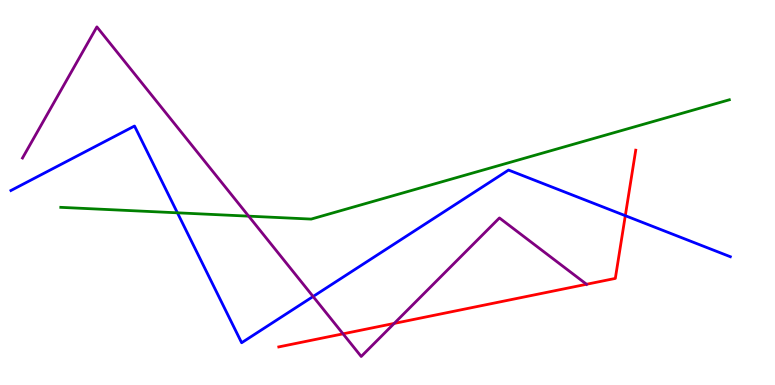[{'lines': ['blue', 'red'], 'intersections': [{'x': 8.07, 'y': 4.4}]}, {'lines': ['green', 'red'], 'intersections': []}, {'lines': ['purple', 'red'], 'intersections': [{'x': 4.43, 'y': 1.33}, {'x': 5.09, 'y': 1.6}, {'x': 7.57, 'y': 2.62}]}, {'lines': ['blue', 'green'], 'intersections': [{'x': 2.29, 'y': 4.47}]}, {'lines': ['blue', 'purple'], 'intersections': [{'x': 4.04, 'y': 2.3}]}, {'lines': ['green', 'purple'], 'intersections': [{'x': 3.21, 'y': 4.39}]}]